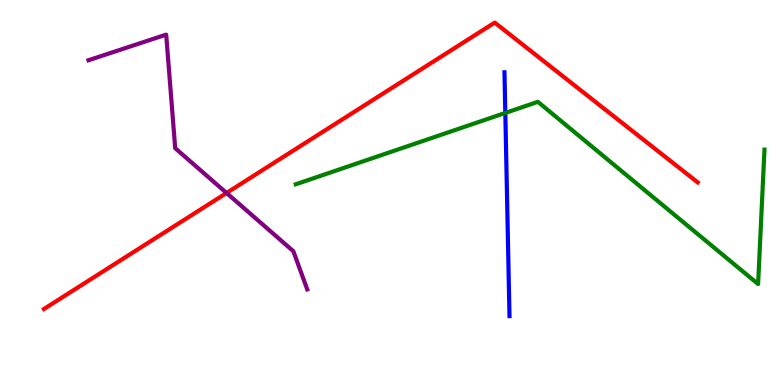[{'lines': ['blue', 'red'], 'intersections': []}, {'lines': ['green', 'red'], 'intersections': []}, {'lines': ['purple', 'red'], 'intersections': [{'x': 2.92, 'y': 4.99}]}, {'lines': ['blue', 'green'], 'intersections': [{'x': 6.52, 'y': 7.07}]}, {'lines': ['blue', 'purple'], 'intersections': []}, {'lines': ['green', 'purple'], 'intersections': []}]